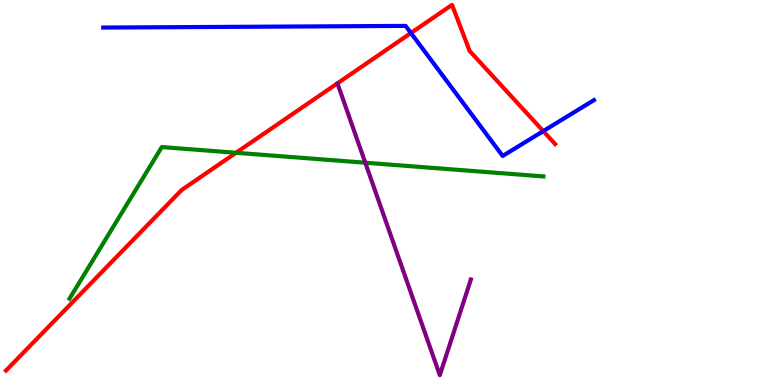[{'lines': ['blue', 'red'], 'intersections': [{'x': 5.3, 'y': 9.14}, {'x': 7.01, 'y': 6.59}]}, {'lines': ['green', 'red'], 'intersections': [{'x': 3.05, 'y': 6.03}]}, {'lines': ['purple', 'red'], 'intersections': []}, {'lines': ['blue', 'green'], 'intersections': []}, {'lines': ['blue', 'purple'], 'intersections': []}, {'lines': ['green', 'purple'], 'intersections': [{'x': 4.71, 'y': 5.77}]}]